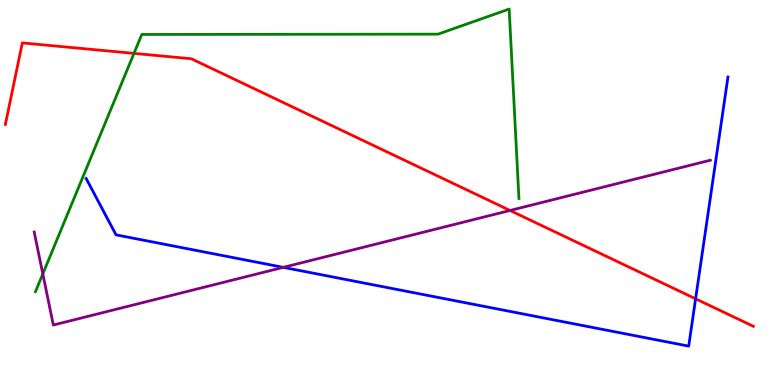[{'lines': ['blue', 'red'], 'intersections': [{'x': 8.98, 'y': 2.24}]}, {'lines': ['green', 'red'], 'intersections': [{'x': 1.73, 'y': 8.61}]}, {'lines': ['purple', 'red'], 'intersections': [{'x': 6.58, 'y': 4.53}]}, {'lines': ['blue', 'green'], 'intersections': []}, {'lines': ['blue', 'purple'], 'intersections': [{'x': 3.66, 'y': 3.06}]}, {'lines': ['green', 'purple'], 'intersections': [{'x': 0.552, 'y': 2.89}]}]